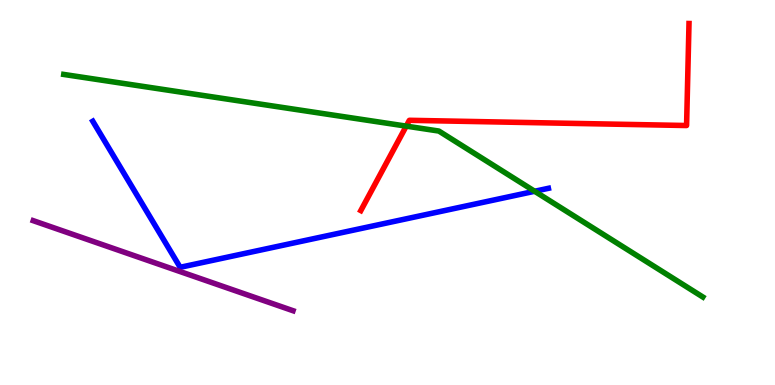[{'lines': ['blue', 'red'], 'intersections': []}, {'lines': ['green', 'red'], 'intersections': [{'x': 5.24, 'y': 6.72}]}, {'lines': ['purple', 'red'], 'intersections': []}, {'lines': ['blue', 'green'], 'intersections': [{'x': 6.9, 'y': 5.03}]}, {'lines': ['blue', 'purple'], 'intersections': []}, {'lines': ['green', 'purple'], 'intersections': []}]